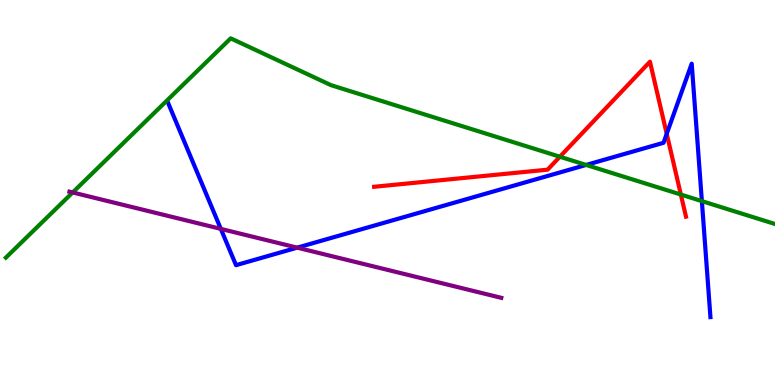[{'lines': ['blue', 'red'], 'intersections': [{'x': 8.6, 'y': 6.52}]}, {'lines': ['green', 'red'], 'intersections': [{'x': 7.22, 'y': 5.93}, {'x': 8.79, 'y': 4.95}]}, {'lines': ['purple', 'red'], 'intersections': []}, {'lines': ['blue', 'green'], 'intersections': [{'x': 7.56, 'y': 5.72}, {'x': 9.06, 'y': 4.78}]}, {'lines': ['blue', 'purple'], 'intersections': [{'x': 2.85, 'y': 4.05}, {'x': 3.83, 'y': 3.57}]}, {'lines': ['green', 'purple'], 'intersections': [{'x': 0.938, 'y': 5.0}]}]